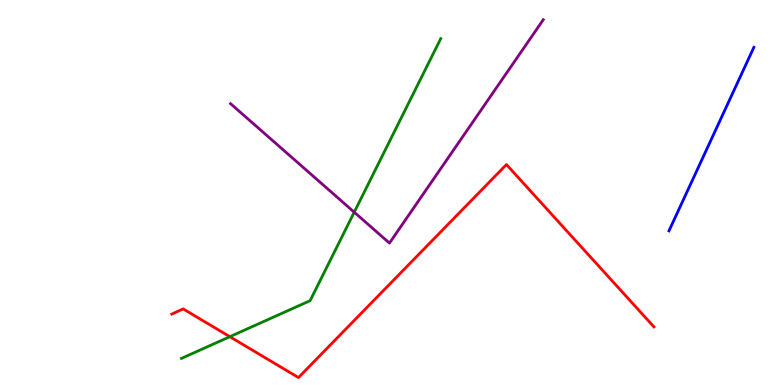[{'lines': ['blue', 'red'], 'intersections': []}, {'lines': ['green', 'red'], 'intersections': [{'x': 2.97, 'y': 1.25}]}, {'lines': ['purple', 'red'], 'intersections': []}, {'lines': ['blue', 'green'], 'intersections': []}, {'lines': ['blue', 'purple'], 'intersections': []}, {'lines': ['green', 'purple'], 'intersections': [{'x': 4.57, 'y': 4.49}]}]